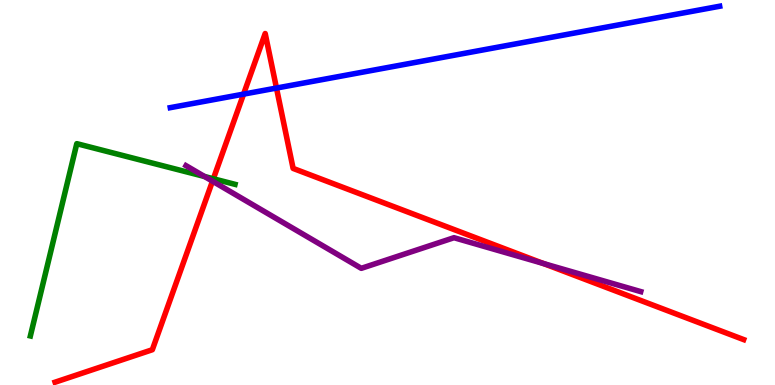[{'lines': ['blue', 'red'], 'intersections': [{'x': 3.14, 'y': 7.56}, {'x': 3.57, 'y': 7.71}]}, {'lines': ['green', 'red'], 'intersections': [{'x': 2.75, 'y': 5.36}]}, {'lines': ['purple', 'red'], 'intersections': [{'x': 2.74, 'y': 5.29}, {'x': 7.01, 'y': 3.15}]}, {'lines': ['blue', 'green'], 'intersections': []}, {'lines': ['blue', 'purple'], 'intersections': []}, {'lines': ['green', 'purple'], 'intersections': [{'x': 2.64, 'y': 5.42}]}]